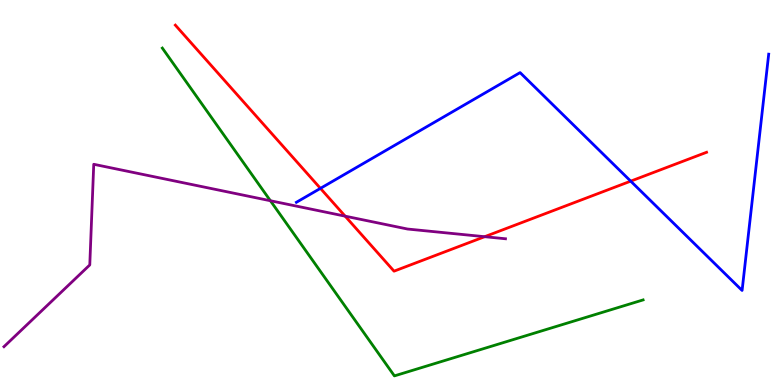[{'lines': ['blue', 'red'], 'intersections': [{'x': 4.13, 'y': 5.11}, {'x': 8.14, 'y': 5.29}]}, {'lines': ['green', 'red'], 'intersections': []}, {'lines': ['purple', 'red'], 'intersections': [{'x': 4.45, 'y': 4.39}, {'x': 6.25, 'y': 3.85}]}, {'lines': ['blue', 'green'], 'intersections': []}, {'lines': ['blue', 'purple'], 'intersections': []}, {'lines': ['green', 'purple'], 'intersections': [{'x': 3.49, 'y': 4.79}]}]